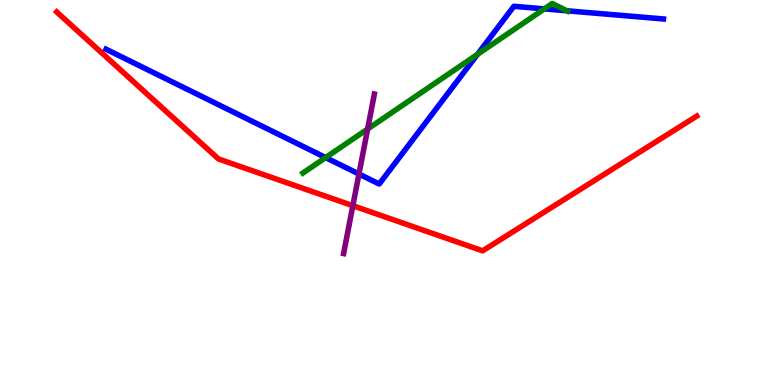[{'lines': ['blue', 'red'], 'intersections': []}, {'lines': ['green', 'red'], 'intersections': []}, {'lines': ['purple', 'red'], 'intersections': [{'x': 4.55, 'y': 4.66}]}, {'lines': ['blue', 'green'], 'intersections': [{'x': 4.2, 'y': 5.91}, {'x': 6.16, 'y': 8.59}, {'x': 7.02, 'y': 9.77}, {'x': 7.32, 'y': 9.72}]}, {'lines': ['blue', 'purple'], 'intersections': [{'x': 4.63, 'y': 5.48}]}, {'lines': ['green', 'purple'], 'intersections': [{'x': 4.74, 'y': 6.65}]}]